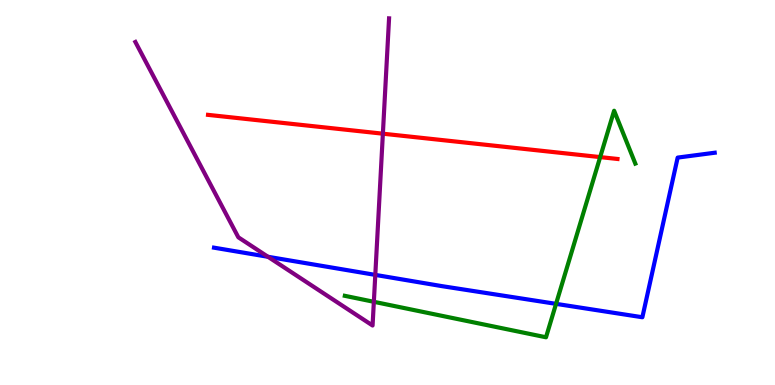[{'lines': ['blue', 'red'], 'intersections': []}, {'lines': ['green', 'red'], 'intersections': [{'x': 7.74, 'y': 5.92}]}, {'lines': ['purple', 'red'], 'intersections': [{'x': 4.94, 'y': 6.53}]}, {'lines': ['blue', 'green'], 'intersections': [{'x': 7.17, 'y': 2.11}]}, {'lines': ['blue', 'purple'], 'intersections': [{'x': 3.46, 'y': 3.33}, {'x': 4.84, 'y': 2.86}]}, {'lines': ['green', 'purple'], 'intersections': [{'x': 4.82, 'y': 2.16}]}]